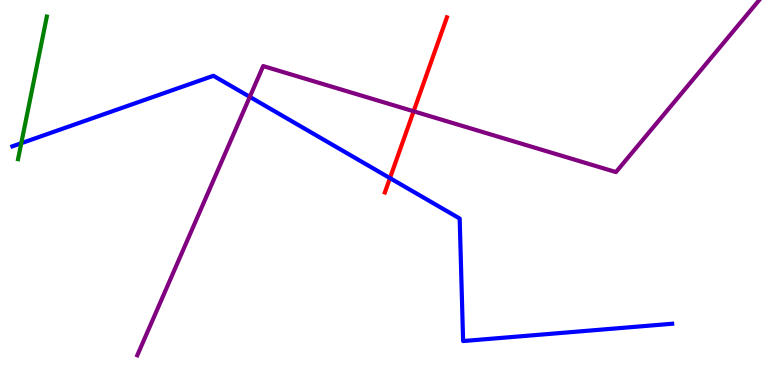[{'lines': ['blue', 'red'], 'intersections': [{'x': 5.03, 'y': 5.37}]}, {'lines': ['green', 'red'], 'intersections': []}, {'lines': ['purple', 'red'], 'intersections': [{'x': 5.34, 'y': 7.11}]}, {'lines': ['blue', 'green'], 'intersections': [{'x': 0.274, 'y': 6.28}]}, {'lines': ['blue', 'purple'], 'intersections': [{'x': 3.22, 'y': 7.48}]}, {'lines': ['green', 'purple'], 'intersections': []}]